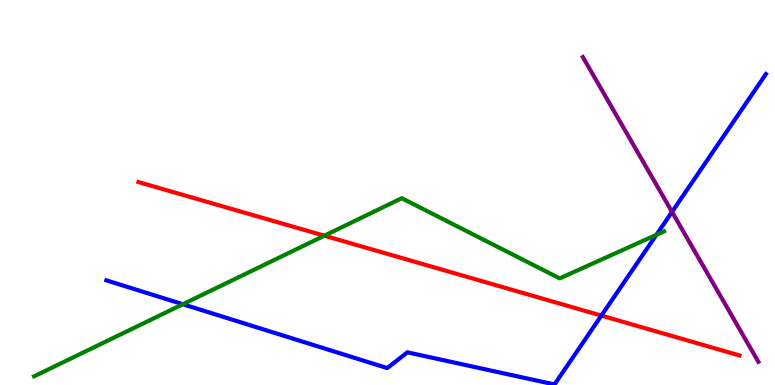[{'lines': ['blue', 'red'], 'intersections': [{'x': 7.76, 'y': 1.8}]}, {'lines': ['green', 'red'], 'intersections': [{'x': 4.19, 'y': 3.88}]}, {'lines': ['purple', 'red'], 'intersections': []}, {'lines': ['blue', 'green'], 'intersections': [{'x': 2.36, 'y': 2.1}, {'x': 8.47, 'y': 3.9}]}, {'lines': ['blue', 'purple'], 'intersections': [{'x': 8.67, 'y': 4.5}]}, {'lines': ['green', 'purple'], 'intersections': []}]